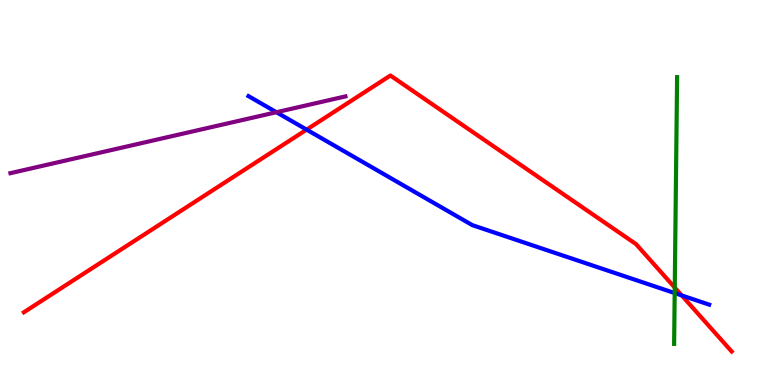[{'lines': ['blue', 'red'], 'intersections': [{'x': 3.96, 'y': 6.63}, {'x': 8.8, 'y': 2.33}]}, {'lines': ['green', 'red'], 'intersections': [{'x': 8.71, 'y': 2.53}]}, {'lines': ['purple', 'red'], 'intersections': []}, {'lines': ['blue', 'green'], 'intersections': [{'x': 8.71, 'y': 2.39}]}, {'lines': ['blue', 'purple'], 'intersections': [{'x': 3.57, 'y': 7.09}]}, {'lines': ['green', 'purple'], 'intersections': []}]